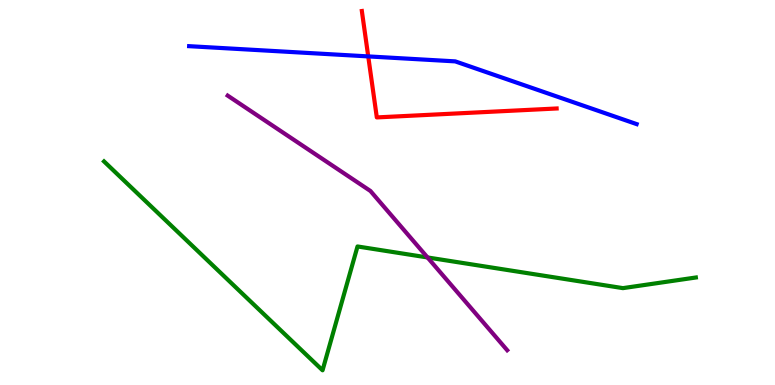[{'lines': ['blue', 'red'], 'intersections': [{'x': 4.75, 'y': 8.53}]}, {'lines': ['green', 'red'], 'intersections': []}, {'lines': ['purple', 'red'], 'intersections': []}, {'lines': ['blue', 'green'], 'intersections': []}, {'lines': ['blue', 'purple'], 'intersections': []}, {'lines': ['green', 'purple'], 'intersections': [{'x': 5.52, 'y': 3.31}]}]